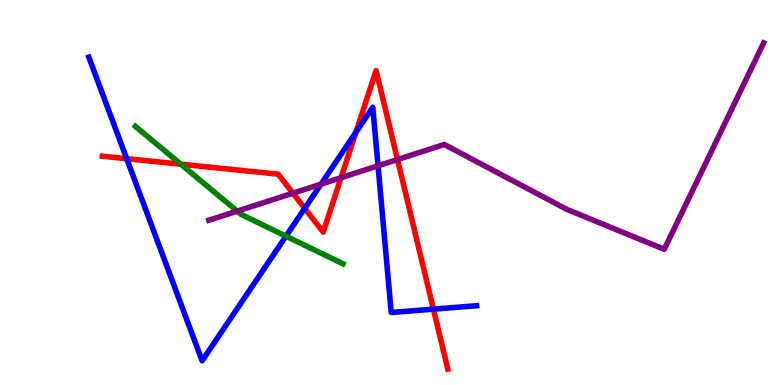[{'lines': ['blue', 'red'], 'intersections': [{'x': 1.64, 'y': 5.88}, {'x': 3.93, 'y': 4.59}, {'x': 4.59, 'y': 6.56}, {'x': 5.59, 'y': 1.97}]}, {'lines': ['green', 'red'], 'intersections': [{'x': 2.33, 'y': 5.73}]}, {'lines': ['purple', 'red'], 'intersections': [{'x': 3.78, 'y': 4.98}, {'x': 4.4, 'y': 5.38}, {'x': 5.13, 'y': 5.86}]}, {'lines': ['blue', 'green'], 'intersections': [{'x': 3.69, 'y': 3.87}]}, {'lines': ['blue', 'purple'], 'intersections': [{'x': 4.14, 'y': 5.22}, {'x': 4.88, 'y': 5.69}]}, {'lines': ['green', 'purple'], 'intersections': [{'x': 3.06, 'y': 4.52}]}]